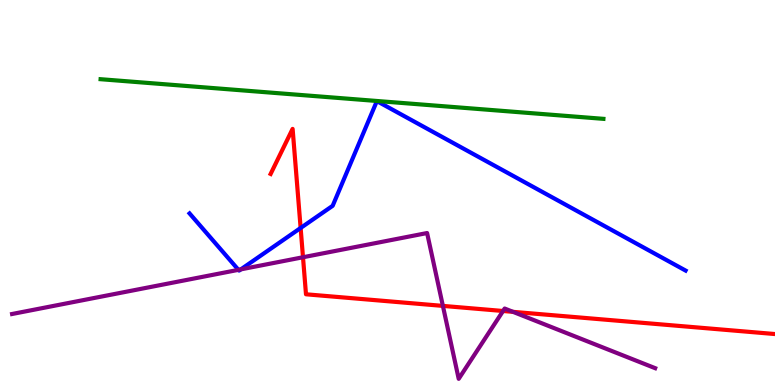[{'lines': ['blue', 'red'], 'intersections': [{'x': 3.88, 'y': 4.08}]}, {'lines': ['green', 'red'], 'intersections': []}, {'lines': ['purple', 'red'], 'intersections': [{'x': 3.91, 'y': 3.32}, {'x': 5.71, 'y': 2.05}, {'x': 6.49, 'y': 1.92}, {'x': 6.62, 'y': 1.9}]}, {'lines': ['blue', 'green'], 'intersections': []}, {'lines': ['blue', 'purple'], 'intersections': [{'x': 3.08, 'y': 2.99}, {'x': 3.11, 'y': 3.0}]}, {'lines': ['green', 'purple'], 'intersections': []}]